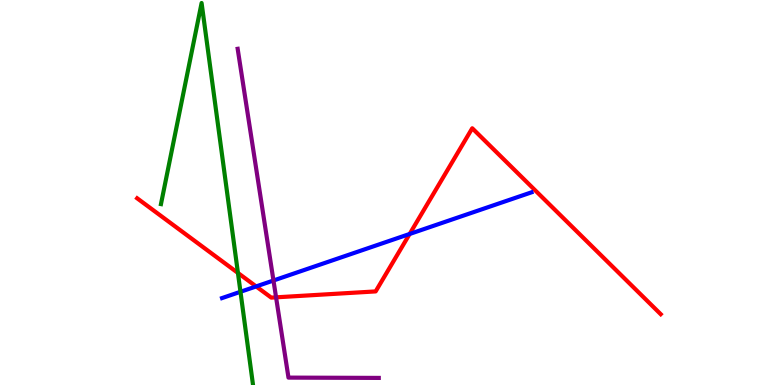[{'lines': ['blue', 'red'], 'intersections': [{'x': 3.31, 'y': 2.56}, {'x': 5.29, 'y': 3.92}]}, {'lines': ['green', 'red'], 'intersections': [{'x': 3.07, 'y': 2.91}]}, {'lines': ['purple', 'red'], 'intersections': [{'x': 3.56, 'y': 2.28}]}, {'lines': ['blue', 'green'], 'intersections': [{'x': 3.1, 'y': 2.42}]}, {'lines': ['blue', 'purple'], 'intersections': [{'x': 3.53, 'y': 2.71}]}, {'lines': ['green', 'purple'], 'intersections': []}]